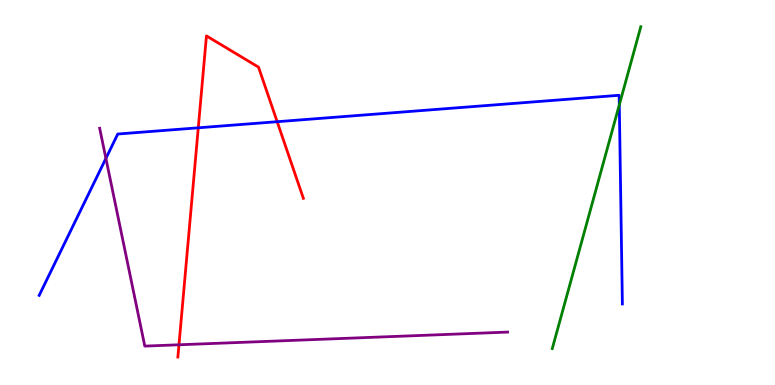[{'lines': ['blue', 'red'], 'intersections': [{'x': 2.56, 'y': 6.68}, {'x': 3.58, 'y': 6.84}]}, {'lines': ['green', 'red'], 'intersections': []}, {'lines': ['purple', 'red'], 'intersections': [{'x': 2.31, 'y': 1.04}]}, {'lines': ['blue', 'green'], 'intersections': [{'x': 7.99, 'y': 7.28}]}, {'lines': ['blue', 'purple'], 'intersections': [{'x': 1.37, 'y': 5.89}]}, {'lines': ['green', 'purple'], 'intersections': []}]